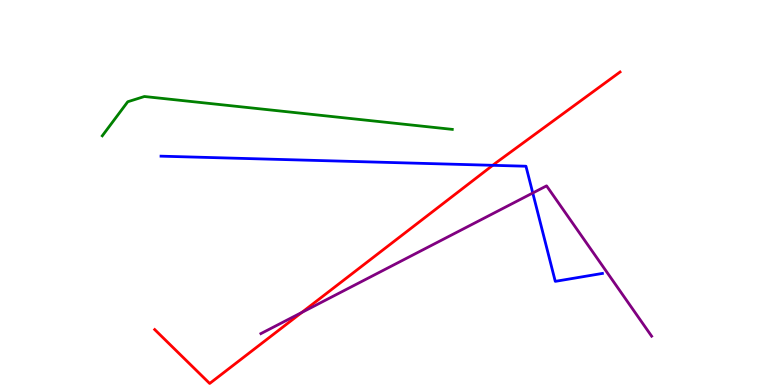[{'lines': ['blue', 'red'], 'intersections': [{'x': 6.36, 'y': 5.71}]}, {'lines': ['green', 'red'], 'intersections': []}, {'lines': ['purple', 'red'], 'intersections': [{'x': 3.89, 'y': 1.88}]}, {'lines': ['blue', 'green'], 'intersections': []}, {'lines': ['blue', 'purple'], 'intersections': [{'x': 6.87, 'y': 4.99}]}, {'lines': ['green', 'purple'], 'intersections': []}]